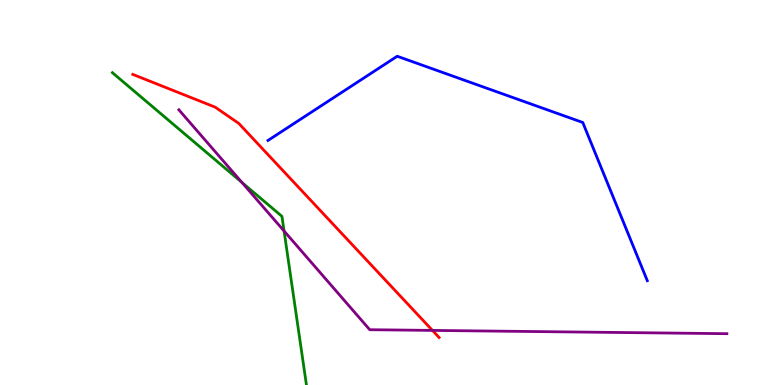[{'lines': ['blue', 'red'], 'intersections': []}, {'lines': ['green', 'red'], 'intersections': []}, {'lines': ['purple', 'red'], 'intersections': [{'x': 5.58, 'y': 1.42}]}, {'lines': ['blue', 'green'], 'intersections': []}, {'lines': ['blue', 'purple'], 'intersections': []}, {'lines': ['green', 'purple'], 'intersections': [{'x': 3.12, 'y': 5.26}, {'x': 3.67, 'y': 4.0}]}]